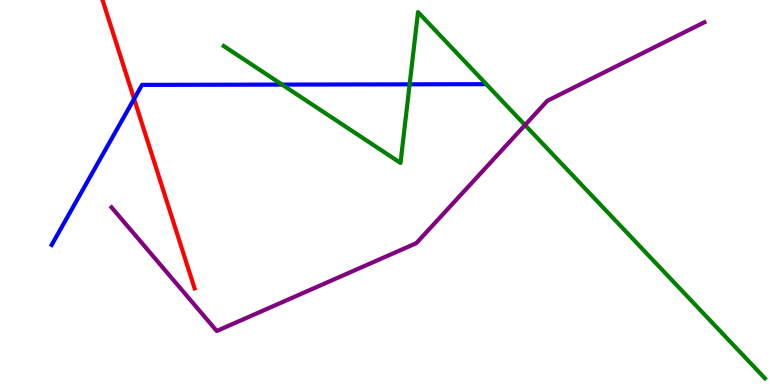[{'lines': ['blue', 'red'], 'intersections': [{'x': 1.73, 'y': 7.43}]}, {'lines': ['green', 'red'], 'intersections': []}, {'lines': ['purple', 'red'], 'intersections': []}, {'lines': ['blue', 'green'], 'intersections': [{'x': 3.64, 'y': 7.8}, {'x': 5.29, 'y': 7.81}]}, {'lines': ['blue', 'purple'], 'intersections': []}, {'lines': ['green', 'purple'], 'intersections': [{'x': 6.77, 'y': 6.75}]}]